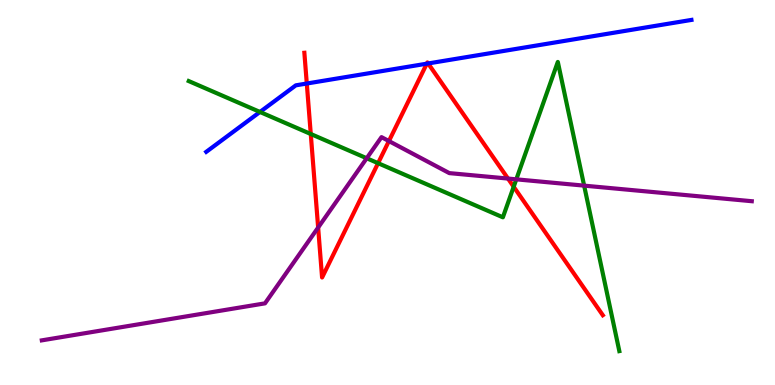[{'lines': ['blue', 'red'], 'intersections': [{'x': 3.96, 'y': 7.83}, {'x': 5.51, 'y': 8.35}, {'x': 5.52, 'y': 8.35}]}, {'lines': ['green', 'red'], 'intersections': [{'x': 4.01, 'y': 6.52}, {'x': 4.88, 'y': 5.76}, {'x': 6.63, 'y': 5.15}]}, {'lines': ['purple', 'red'], 'intersections': [{'x': 4.11, 'y': 4.09}, {'x': 5.02, 'y': 6.34}, {'x': 6.55, 'y': 5.36}]}, {'lines': ['blue', 'green'], 'intersections': [{'x': 3.35, 'y': 7.09}]}, {'lines': ['blue', 'purple'], 'intersections': []}, {'lines': ['green', 'purple'], 'intersections': [{'x': 4.73, 'y': 5.89}, {'x': 6.66, 'y': 5.34}, {'x': 7.54, 'y': 5.18}]}]